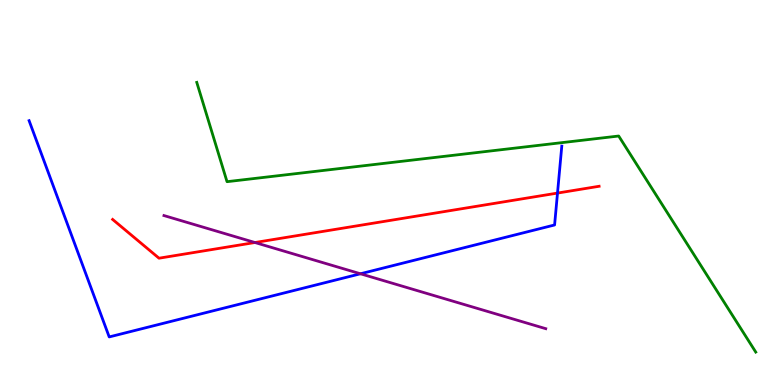[{'lines': ['blue', 'red'], 'intersections': [{'x': 7.19, 'y': 4.99}]}, {'lines': ['green', 'red'], 'intersections': []}, {'lines': ['purple', 'red'], 'intersections': [{'x': 3.29, 'y': 3.7}]}, {'lines': ['blue', 'green'], 'intersections': []}, {'lines': ['blue', 'purple'], 'intersections': [{'x': 4.65, 'y': 2.89}]}, {'lines': ['green', 'purple'], 'intersections': []}]